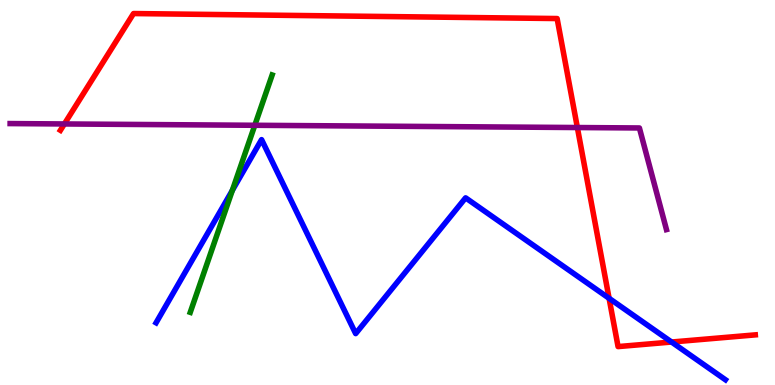[{'lines': ['blue', 'red'], 'intersections': [{'x': 7.86, 'y': 2.25}, {'x': 8.67, 'y': 1.12}]}, {'lines': ['green', 'red'], 'intersections': []}, {'lines': ['purple', 'red'], 'intersections': [{'x': 0.831, 'y': 6.78}, {'x': 7.45, 'y': 6.69}]}, {'lines': ['blue', 'green'], 'intersections': [{'x': 3.0, 'y': 5.06}]}, {'lines': ['blue', 'purple'], 'intersections': []}, {'lines': ['green', 'purple'], 'intersections': [{'x': 3.29, 'y': 6.75}]}]